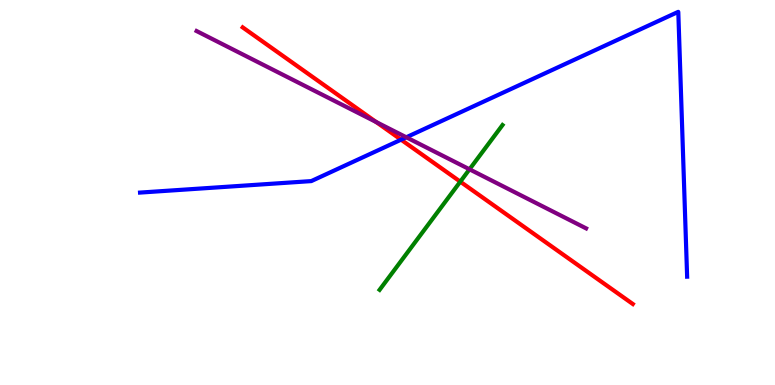[{'lines': ['blue', 'red'], 'intersections': [{'x': 5.18, 'y': 6.37}]}, {'lines': ['green', 'red'], 'intersections': [{'x': 5.94, 'y': 5.28}]}, {'lines': ['purple', 'red'], 'intersections': [{'x': 4.85, 'y': 6.83}]}, {'lines': ['blue', 'green'], 'intersections': []}, {'lines': ['blue', 'purple'], 'intersections': [{'x': 5.24, 'y': 6.43}]}, {'lines': ['green', 'purple'], 'intersections': [{'x': 6.06, 'y': 5.6}]}]